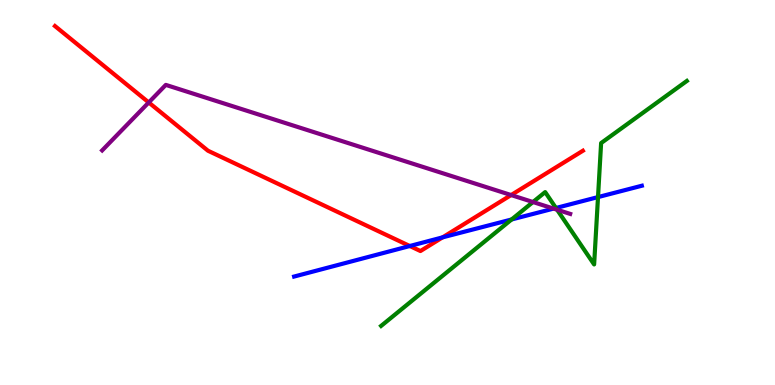[{'lines': ['blue', 'red'], 'intersections': [{'x': 5.29, 'y': 3.61}, {'x': 5.71, 'y': 3.83}]}, {'lines': ['green', 'red'], 'intersections': []}, {'lines': ['purple', 'red'], 'intersections': [{'x': 1.92, 'y': 7.34}, {'x': 6.6, 'y': 4.93}]}, {'lines': ['blue', 'green'], 'intersections': [{'x': 6.6, 'y': 4.3}, {'x': 7.17, 'y': 4.6}, {'x': 7.72, 'y': 4.88}]}, {'lines': ['blue', 'purple'], 'intersections': [{'x': 7.14, 'y': 4.58}]}, {'lines': ['green', 'purple'], 'intersections': [{'x': 6.88, 'y': 4.75}, {'x': 7.19, 'y': 4.55}]}]